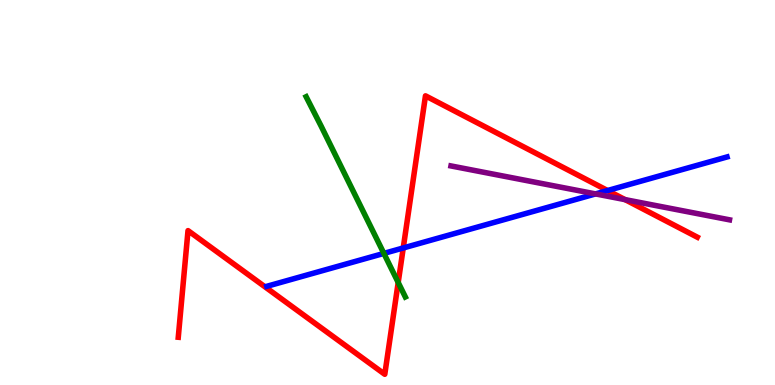[{'lines': ['blue', 'red'], 'intersections': [{'x': 5.2, 'y': 3.56}, {'x': 7.84, 'y': 5.05}]}, {'lines': ['green', 'red'], 'intersections': [{'x': 5.14, 'y': 2.66}]}, {'lines': ['purple', 'red'], 'intersections': [{'x': 8.07, 'y': 4.82}]}, {'lines': ['blue', 'green'], 'intersections': [{'x': 4.95, 'y': 3.42}]}, {'lines': ['blue', 'purple'], 'intersections': [{'x': 7.68, 'y': 4.96}]}, {'lines': ['green', 'purple'], 'intersections': []}]